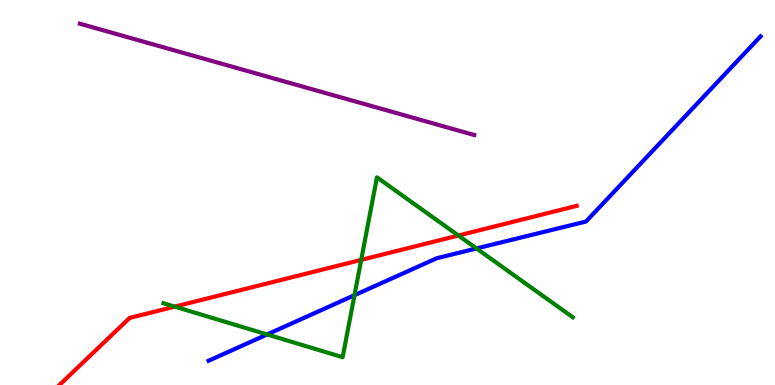[{'lines': ['blue', 'red'], 'intersections': []}, {'lines': ['green', 'red'], 'intersections': [{'x': 2.25, 'y': 2.04}, {'x': 4.66, 'y': 3.25}, {'x': 5.91, 'y': 3.88}]}, {'lines': ['purple', 'red'], 'intersections': []}, {'lines': ['blue', 'green'], 'intersections': [{'x': 3.45, 'y': 1.31}, {'x': 4.57, 'y': 2.33}, {'x': 6.15, 'y': 3.55}]}, {'lines': ['blue', 'purple'], 'intersections': []}, {'lines': ['green', 'purple'], 'intersections': []}]